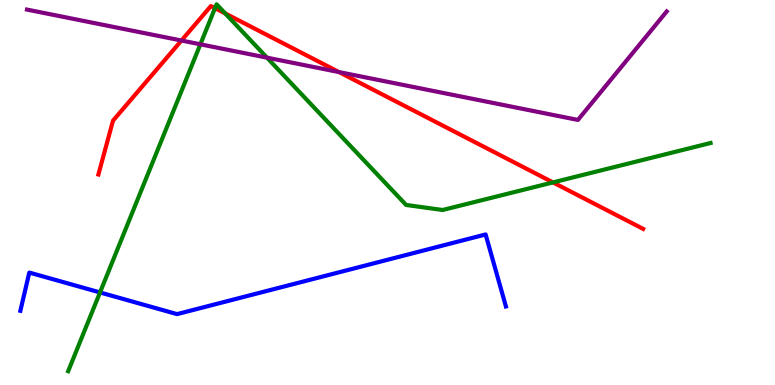[{'lines': ['blue', 'red'], 'intersections': []}, {'lines': ['green', 'red'], 'intersections': [{'x': 2.77, 'y': 9.79}, {'x': 2.91, 'y': 9.65}, {'x': 7.14, 'y': 5.26}]}, {'lines': ['purple', 'red'], 'intersections': [{'x': 2.34, 'y': 8.95}, {'x': 4.37, 'y': 8.13}]}, {'lines': ['blue', 'green'], 'intersections': [{'x': 1.29, 'y': 2.4}]}, {'lines': ['blue', 'purple'], 'intersections': []}, {'lines': ['green', 'purple'], 'intersections': [{'x': 2.59, 'y': 8.85}, {'x': 3.45, 'y': 8.5}]}]